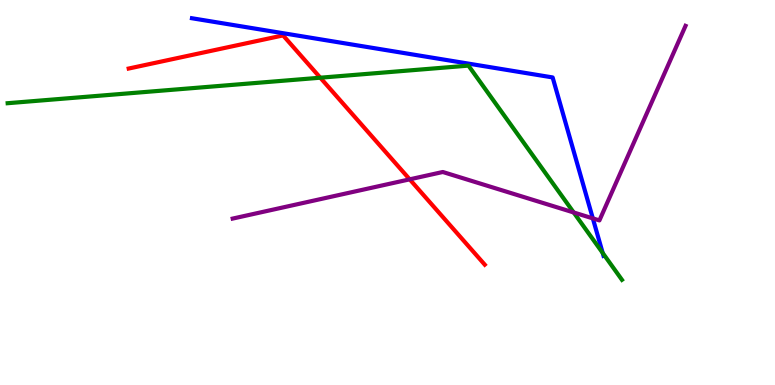[{'lines': ['blue', 'red'], 'intersections': []}, {'lines': ['green', 'red'], 'intersections': [{'x': 4.13, 'y': 7.98}]}, {'lines': ['purple', 'red'], 'intersections': [{'x': 5.29, 'y': 5.34}]}, {'lines': ['blue', 'green'], 'intersections': [{'x': 7.78, 'y': 3.43}]}, {'lines': ['blue', 'purple'], 'intersections': [{'x': 7.65, 'y': 4.33}]}, {'lines': ['green', 'purple'], 'intersections': [{'x': 7.4, 'y': 4.48}]}]